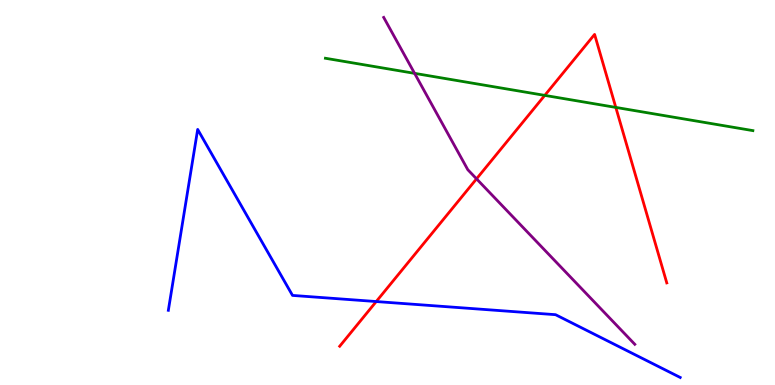[{'lines': ['blue', 'red'], 'intersections': [{'x': 4.85, 'y': 2.17}]}, {'lines': ['green', 'red'], 'intersections': [{'x': 7.03, 'y': 7.52}, {'x': 7.95, 'y': 7.21}]}, {'lines': ['purple', 'red'], 'intersections': [{'x': 6.15, 'y': 5.35}]}, {'lines': ['blue', 'green'], 'intersections': []}, {'lines': ['blue', 'purple'], 'intersections': []}, {'lines': ['green', 'purple'], 'intersections': [{'x': 5.35, 'y': 8.09}]}]